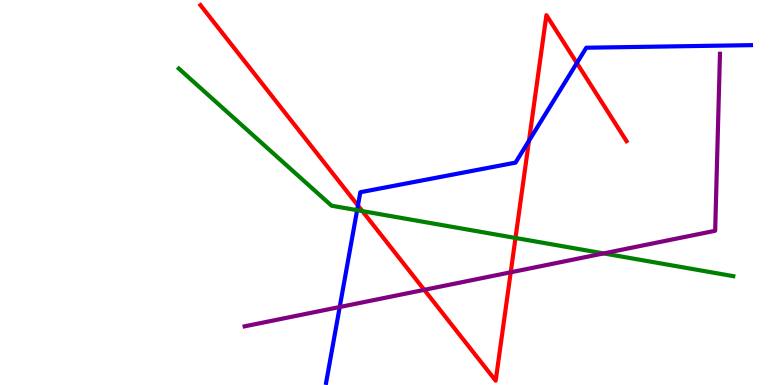[{'lines': ['blue', 'red'], 'intersections': [{'x': 4.62, 'y': 4.66}, {'x': 6.83, 'y': 6.34}, {'x': 7.44, 'y': 8.36}]}, {'lines': ['green', 'red'], 'intersections': [{'x': 4.68, 'y': 4.52}, {'x': 6.65, 'y': 3.82}]}, {'lines': ['purple', 'red'], 'intersections': [{'x': 5.47, 'y': 2.47}, {'x': 6.59, 'y': 2.93}]}, {'lines': ['blue', 'green'], 'intersections': [{'x': 4.61, 'y': 4.54}]}, {'lines': ['blue', 'purple'], 'intersections': [{'x': 4.38, 'y': 2.03}]}, {'lines': ['green', 'purple'], 'intersections': [{'x': 7.79, 'y': 3.42}]}]